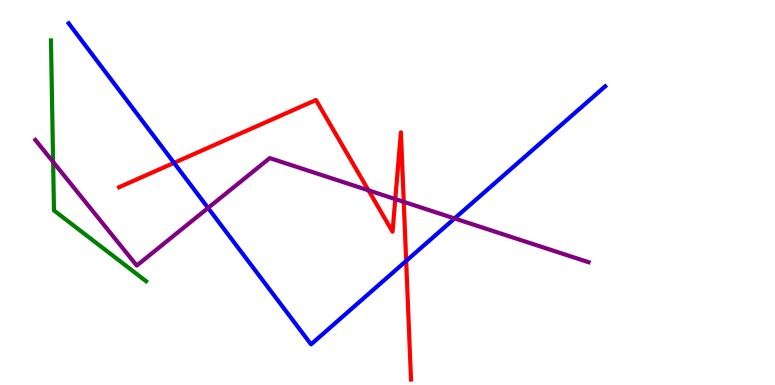[{'lines': ['blue', 'red'], 'intersections': [{'x': 2.25, 'y': 5.77}, {'x': 5.24, 'y': 3.22}]}, {'lines': ['green', 'red'], 'intersections': []}, {'lines': ['purple', 'red'], 'intersections': [{'x': 4.75, 'y': 5.06}, {'x': 5.1, 'y': 4.83}, {'x': 5.21, 'y': 4.76}]}, {'lines': ['blue', 'green'], 'intersections': []}, {'lines': ['blue', 'purple'], 'intersections': [{'x': 2.68, 'y': 4.6}, {'x': 5.87, 'y': 4.33}]}, {'lines': ['green', 'purple'], 'intersections': [{'x': 0.685, 'y': 5.79}]}]